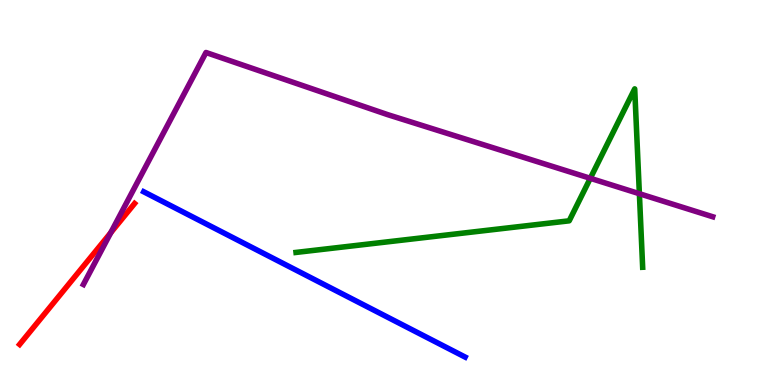[{'lines': ['blue', 'red'], 'intersections': []}, {'lines': ['green', 'red'], 'intersections': []}, {'lines': ['purple', 'red'], 'intersections': [{'x': 1.43, 'y': 3.96}]}, {'lines': ['blue', 'green'], 'intersections': []}, {'lines': ['blue', 'purple'], 'intersections': []}, {'lines': ['green', 'purple'], 'intersections': [{'x': 7.62, 'y': 5.37}, {'x': 8.25, 'y': 4.97}]}]